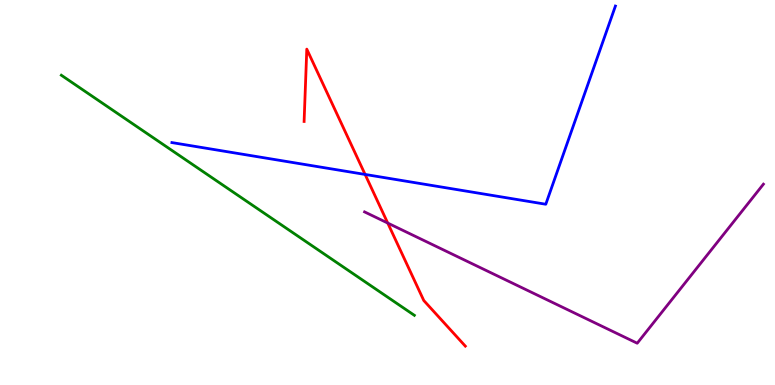[{'lines': ['blue', 'red'], 'intersections': [{'x': 4.71, 'y': 5.47}]}, {'lines': ['green', 'red'], 'intersections': []}, {'lines': ['purple', 'red'], 'intersections': [{'x': 5.0, 'y': 4.21}]}, {'lines': ['blue', 'green'], 'intersections': []}, {'lines': ['blue', 'purple'], 'intersections': []}, {'lines': ['green', 'purple'], 'intersections': []}]